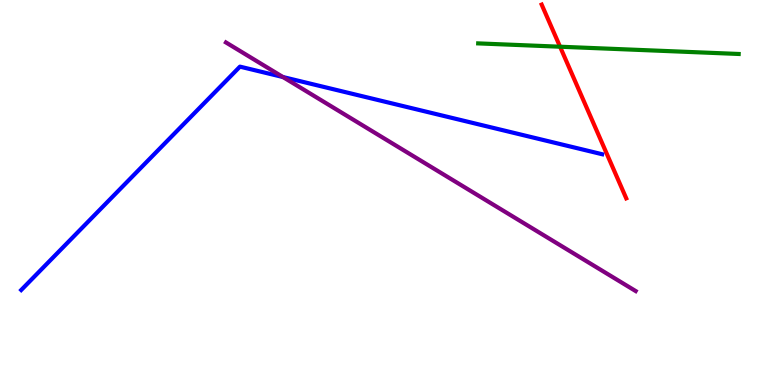[{'lines': ['blue', 'red'], 'intersections': []}, {'lines': ['green', 'red'], 'intersections': [{'x': 7.23, 'y': 8.79}]}, {'lines': ['purple', 'red'], 'intersections': []}, {'lines': ['blue', 'green'], 'intersections': []}, {'lines': ['blue', 'purple'], 'intersections': [{'x': 3.65, 'y': 8.0}]}, {'lines': ['green', 'purple'], 'intersections': []}]